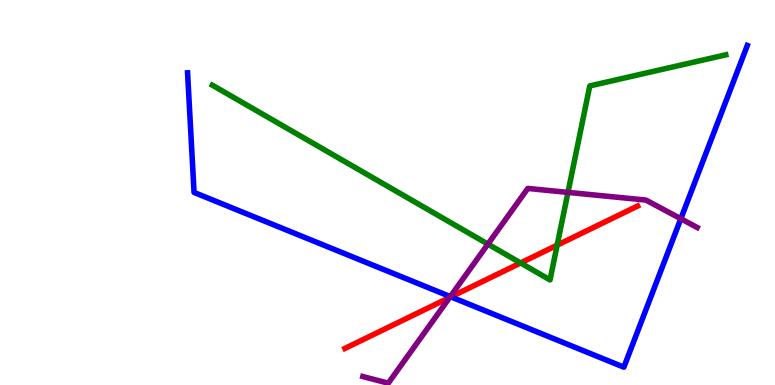[{'lines': ['blue', 'red'], 'intersections': [{'x': 5.82, 'y': 2.29}]}, {'lines': ['green', 'red'], 'intersections': [{'x': 6.72, 'y': 3.17}, {'x': 7.19, 'y': 3.63}]}, {'lines': ['purple', 'red'], 'intersections': [{'x': 5.8, 'y': 2.27}]}, {'lines': ['blue', 'green'], 'intersections': []}, {'lines': ['blue', 'purple'], 'intersections': [{'x': 5.81, 'y': 2.3}, {'x': 8.78, 'y': 4.32}]}, {'lines': ['green', 'purple'], 'intersections': [{'x': 6.3, 'y': 3.66}, {'x': 7.33, 'y': 5.0}]}]